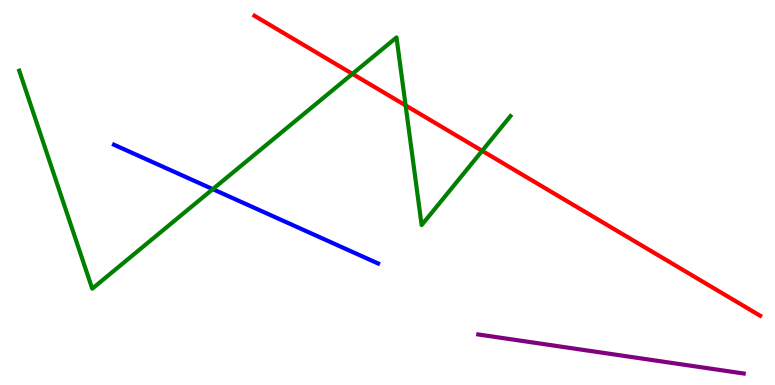[{'lines': ['blue', 'red'], 'intersections': []}, {'lines': ['green', 'red'], 'intersections': [{'x': 4.55, 'y': 8.08}, {'x': 5.23, 'y': 7.26}, {'x': 6.22, 'y': 6.08}]}, {'lines': ['purple', 'red'], 'intersections': []}, {'lines': ['blue', 'green'], 'intersections': [{'x': 2.75, 'y': 5.09}]}, {'lines': ['blue', 'purple'], 'intersections': []}, {'lines': ['green', 'purple'], 'intersections': []}]